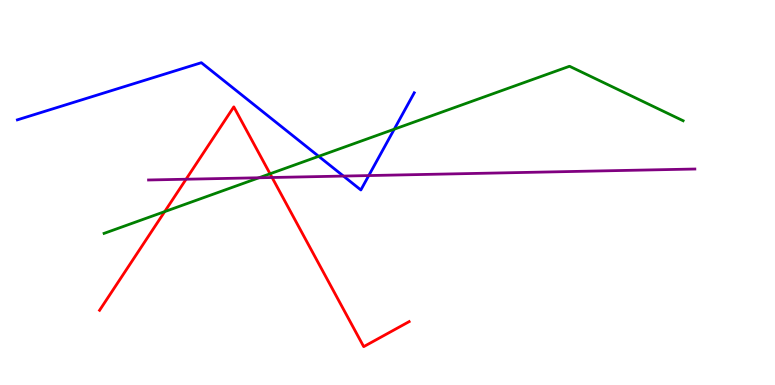[{'lines': ['blue', 'red'], 'intersections': []}, {'lines': ['green', 'red'], 'intersections': [{'x': 2.12, 'y': 4.5}, {'x': 3.48, 'y': 5.49}]}, {'lines': ['purple', 'red'], 'intersections': [{'x': 2.4, 'y': 5.34}, {'x': 3.51, 'y': 5.39}]}, {'lines': ['blue', 'green'], 'intersections': [{'x': 4.11, 'y': 5.94}, {'x': 5.09, 'y': 6.64}]}, {'lines': ['blue', 'purple'], 'intersections': [{'x': 4.43, 'y': 5.43}, {'x': 4.76, 'y': 5.44}]}, {'lines': ['green', 'purple'], 'intersections': [{'x': 3.34, 'y': 5.38}]}]